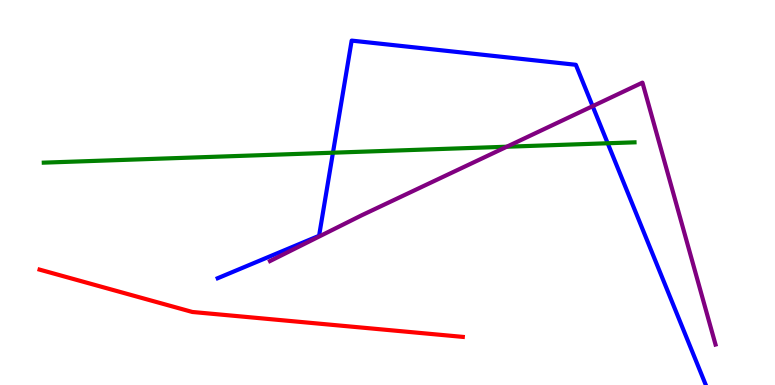[{'lines': ['blue', 'red'], 'intersections': []}, {'lines': ['green', 'red'], 'intersections': []}, {'lines': ['purple', 'red'], 'intersections': []}, {'lines': ['blue', 'green'], 'intersections': [{'x': 4.3, 'y': 6.03}, {'x': 7.84, 'y': 6.28}]}, {'lines': ['blue', 'purple'], 'intersections': [{'x': 7.65, 'y': 7.24}]}, {'lines': ['green', 'purple'], 'intersections': [{'x': 6.54, 'y': 6.19}]}]